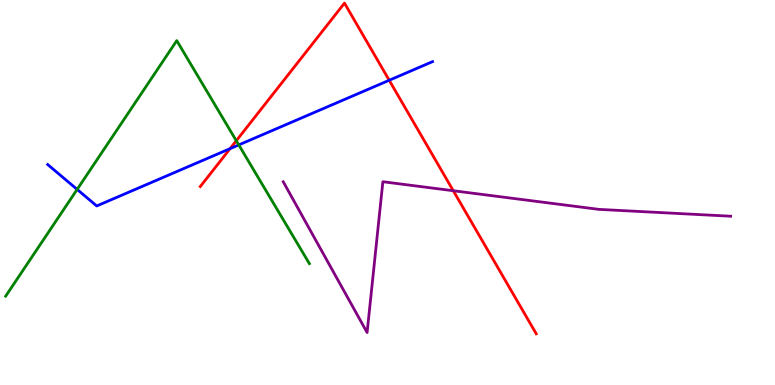[{'lines': ['blue', 'red'], 'intersections': [{'x': 2.97, 'y': 6.14}, {'x': 5.02, 'y': 7.92}]}, {'lines': ['green', 'red'], 'intersections': [{'x': 3.05, 'y': 6.34}]}, {'lines': ['purple', 'red'], 'intersections': [{'x': 5.85, 'y': 5.05}]}, {'lines': ['blue', 'green'], 'intersections': [{'x': 0.995, 'y': 5.08}, {'x': 3.08, 'y': 6.24}]}, {'lines': ['blue', 'purple'], 'intersections': []}, {'lines': ['green', 'purple'], 'intersections': []}]